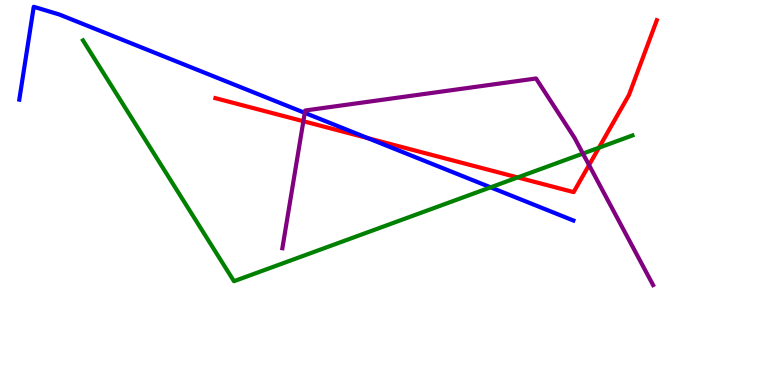[{'lines': ['blue', 'red'], 'intersections': [{'x': 4.75, 'y': 6.41}]}, {'lines': ['green', 'red'], 'intersections': [{'x': 6.68, 'y': 5.39}, {'x': 7.73, 'y': 6.16}]}, {'lines': ['purple', 'red'], 'intersections': [{'x': 3.91, 'y': 6.85}, {'x': 7.6, 'y': 5.71}]}, {'lines': ['blue', 'green'], 'intersections': [{'x': 6.33, 'y': 5.13}]}, {'lines': ['blue', 'purple'], 'intersections': [{'x': 3.93, 'y': 7.07}]}, {'lines': ['green', 'purple'], 'intersections': [{'x': 7.52, 'y': 6.01}]}]